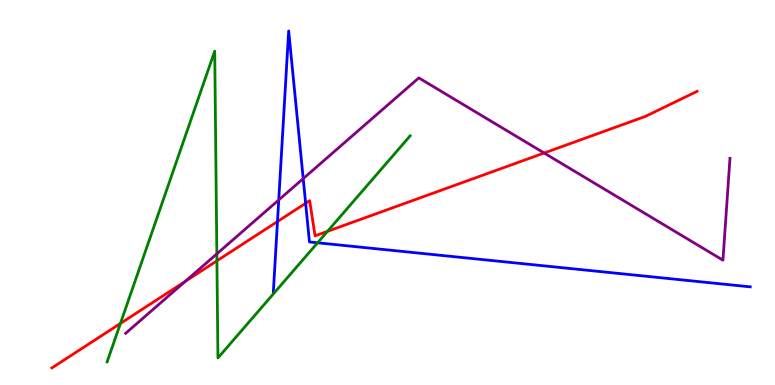[{'lines': ['blue', 'red'], 'intersections': [{'x': 3.58, 'y': 4.25}, {'x': 3.94, 'y': 4.72}]}, {'lines': ['green', 'red'], 'intersections': [{'x': 1.55, 'y': 1.6}, {'x': 2.8, 'y': 3.23}, {'x': 4.23, 'y': 3.99}]}, {'lines': ['purple', 'red'], 'intersections': [{'x': 2.39, 'y': 2.69}, {'x': 7.02, 'y': 6.03}]}, {'lines': ['blue', 'green'], 'intersections': [{'x': 4.1, 'y': 3.69}]}, {'lines': ['blue', 'purple'], 'intersections': [{'x': 3.6, 'y': 4.81}, {'x': 3.91, 'y': 5.36}]}, {'lines': ['green', 'purple'], 'intersections': [{'x': 2.8, 'y': 3.41}]}]